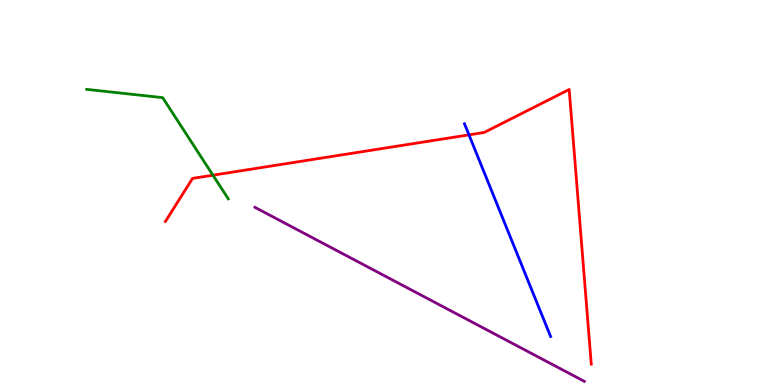[{'lines': ['blue', 'red'], 'intersections': [{'x': 6.05, 'y': 6.5}]}, {'lines': ['green', 'red'], 'intersections': [{'x': 2.75, 'y': 5.45}]}, {'lines': ['purple', 'red'], 'intersections': []}, {'lines': ['blue', 'green'], 'intersections': []}, {'lines': ['blue', 'purple'], 'intersections': []}, {'lines': ['green', 'purple'], 'intersections': []}]